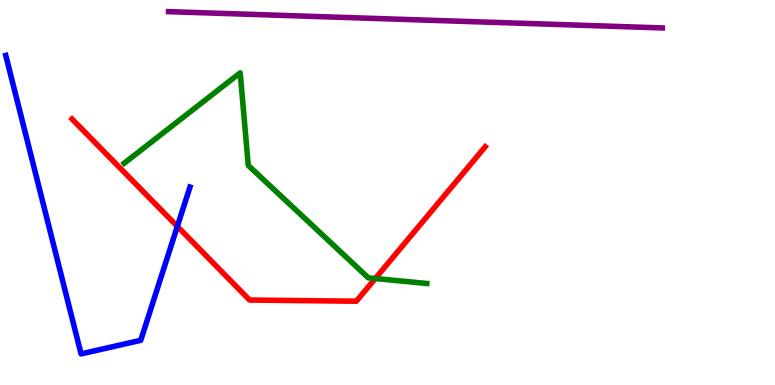[{'lines': ['blue', 'red'], 'intersections': [{'x': 2.29, 'y': 4.12}]}, {'lines': ['green', 'red'], 'intersections': [{'x': 4.84, 'y': 2.77}]}, {'lines': ['purple', 'red'], 'intersections': []}, {'lines': ['blue', 'green'], 'intersections': []}, {'lines': ['blue', 'purple'], 'intersections': []}, {'lines': ['green', 'purple'], 'intersections': []}]